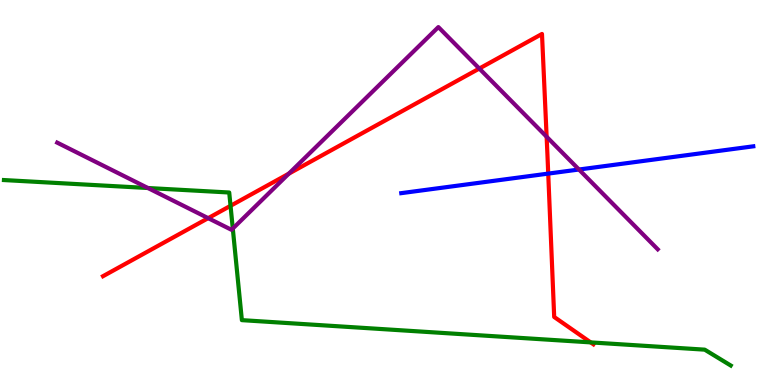[{'lines': ['blue', 'red'], 'intersections': [{'x': 7.07, 'y': 5.49}]}, {'lines': ['green', 'red'], 'intersections': [{'x': 2.97, 'y': 4.65}, {'x': 7.62, 'y': 1.11}]}, {'lines': ['purple', 'red'], 'intersections': [{'x': 2.69, 'y': 4.33}, {'x': 3.73, 'y': 5.49}, {'x': 6.18, 'y': 8.22}, {'x': 7.05, 'y': 6.45}]}, {'lines': ['blue', 'green'], 'intersections': []}, {'lines': ['blue', 'purple'], 'intersections': [{'x': 7.47, 'y': 5.6}]}, {'lines': ['green', 'purple'], 'intersections': [{'x': 1.91, 'y': 5.12}, {'x': 3.0, 'y': 4.06}]}]